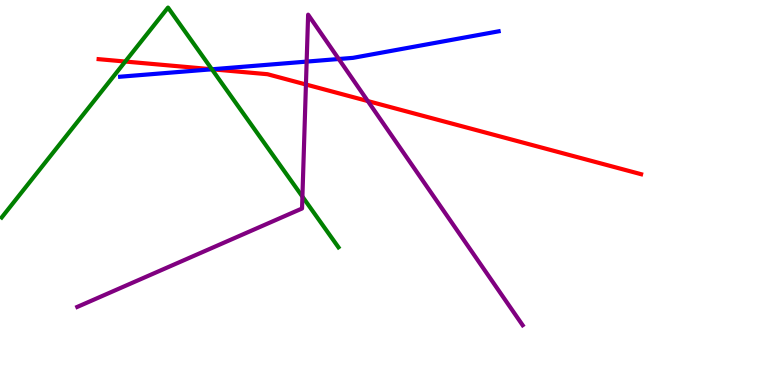[{'lines': ['blue', 'red'], 'intersections': [{'x': 2.74, 'y': 8.2}]}, {'lines': ['green', 'red'], 'intersections': [{'x': 1.62, 'y': 8.4}, {'x': 2.73, 'y': 8.2}]}, {'lines': ['purple', 'red'], 'intersections': [{'x': 3.95, 'y': 7.81}, {'x': 4.75, 'y': 7.38}]}, {'lines': ['blue', 'green'], 'intersections': [{'x': 2.73, 'y': 8.2}]}, {'lines': ['blue', 'purple'], 'intersections': [{'x': 3.96, 'y': 8.4}, {'x': 4.37, 'y': 8.47}]}, {'lines': ['green', 'purple'], 'intersections': [{'x': 3.9, 'y': 4.89}]}]